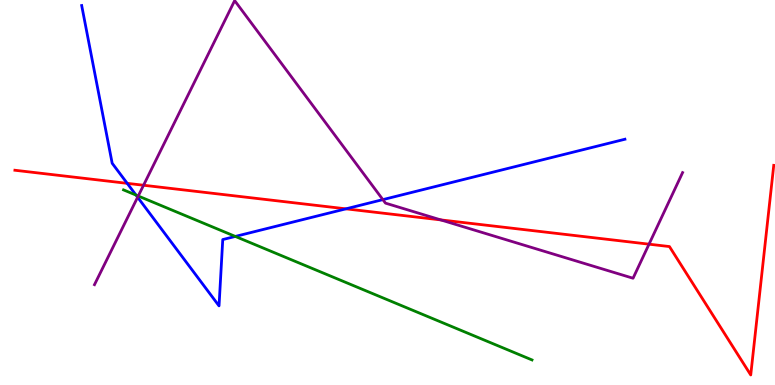[{'lines': ['blue', 'red'], 'intersections': [{'x': 1.64, 'y': 5.24}, {'x': 4.46, 'y': 4.58}]}, {'lines': ['green', 'red'], 'intersections': []}, {'lines': ['purple', 'red'], 'intersections': [{'x': 1.85, 'y': 5.19}, {'x': 5.69, 'y': 4.29}, {'x': 8.37, 'y': 3.66}]}, {'lines': ['blue', 'green'], 'intersections': [{'x': 1.76, 'y': 4.93}, {'x': 3.04, 'y': 3.86}]}, {'lines': ['blue', 'purple'], 'intersections': [{'x': 1.78, 'y': 4.88}, {'x': 4.94, 'y': 4.82}]}, {'lines': ['green', 'purple'], 'intersections': [{'x': 1.78, 'y': 4.91}]}]